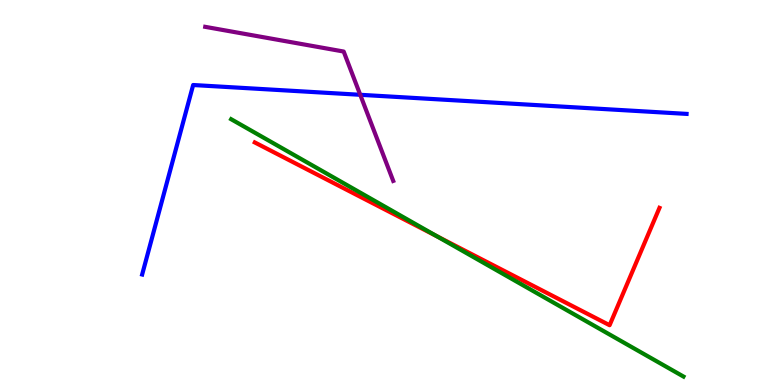[{'lines': ['blue', 'red'], 'intersections': []}, {'lines': ['green', 'red'], 'intersections': [{'x': 5.63, 'y': 3.87}]}, {'lines': ['purple', 'red'], 'intersections': []}, {'lines': ['blue', 'green'], 'intersections': []}, {'lines': ['blue', 'purple'], 'intersections': [{'x': 4.65, 'y': 7.54}]}, {'lines': ['green', 'purple'], 'intersections': []}]